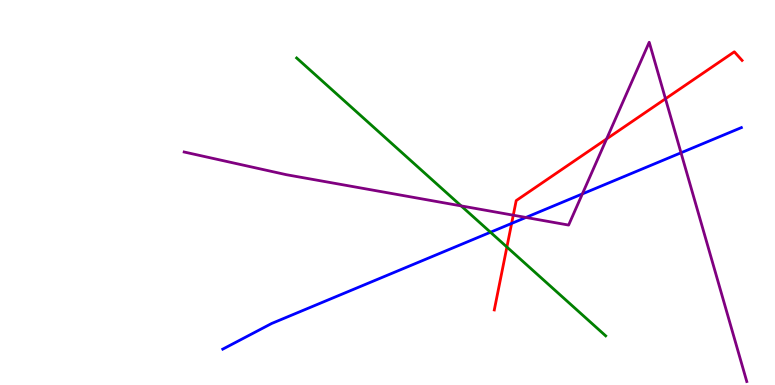[{'lines': ['blue', 'red'], 'intersections': [{'x': 6.6, 'y': 4.2}]}, {'lines': ['green', 'red'], 'intersections': [{'x': 6.54, 'y': 3.58}]}, {'lines': ['purple', 'red'], 'intersections': [{'x': 6.62, 'y': 4.41}, {'x': 7.83, 'y': 6.39}, {'x': 8.59, 'y': 7.43}]}, {'lines': ['blue', 'green'], 'intersections': [{'x': 6.33, 'y': 3.97}]}, {'lines': ['blue', 'purple'], 'intersections': [{'x': 6.79, 'y': 4.35}, {'x': 7.51, 'y': 4.96}, {'x': 8.79, 'y': 6.03}]}, {'lines': ['green', 'purple'], 'intersections': [{'x': 5.95, 'y': 4.65}]}]